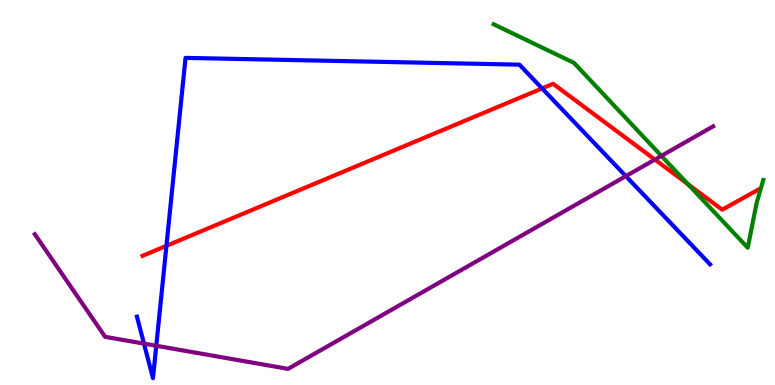[{'lines': ['blue', 'red'], 'intersections': [{'x': 2.15, 'y': 3.61}, {'x': 6.99, 'y': 7.7}]}, {'lines': ['green', 'red'], 'intersections': [{'x': 8.88, 'y': 5.21}]}, {'lines': ['purple', 'red'], 'intersections': [{'x': 8.45, 'y': 5.86}]}, {'lines': ['blue', 'green'], 'intersections': []}, {'lines': ['blue', 'purple'], 'intersections': [{'x': 1.86, 'y': 1.07}, {'x': 2.02, 'y': 1.02}, {'x': 8.08, 'y': 5.42}]}, {'lines': ['green', 'purple'], 'intersections': [{'x': 8.53, 'y': 5.95}]}]